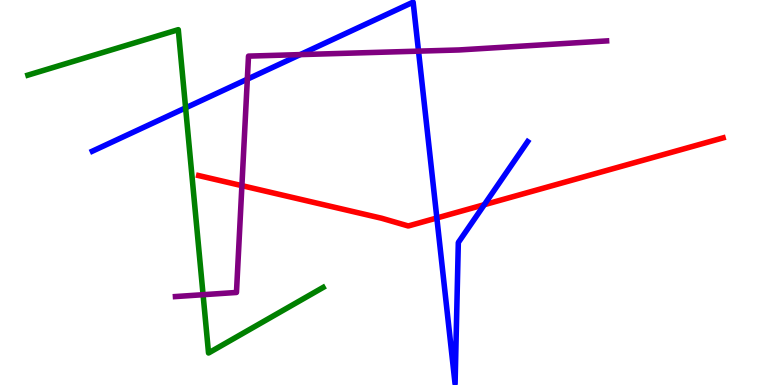[{'lines': ['blue', 'red'], 'intersections': [{'x': 5.64, 'y': 4.34}, {'x': 6.25, 'y': 4.68}]}, {'lines': ['green', 'red'], 'intersections': []}, {'lines': ['purple', 'red'], 'intersections': [{'x': 3.12, 'y': 5.18}]}, {'lines': ['blue', 'green'], 'intersections': [{'x': 2.39, 'y': 7.2}]}, {'lines': ['blue', 'purple'], 'intersections': [{'x': 3.19, 'y': 7.94}, {'x': 3.87, 'y': 8.58}, {'x': 5.4, 'y': 8.67}]}, {'lines': ['green', 'purple'], 'intersections': [{'x': 2.62, 'y': 2.35}]}]